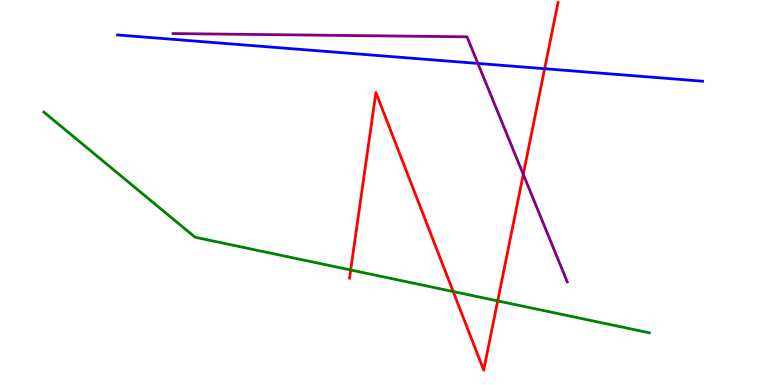[{'lines': ['blue', 'red'], 'intersections': [{'x': 7.03, 'y': 8.22}]}, {'lines': ['green', 'red'], 'intersections': [{'x': 4.52, 'y': 2.99}, {'x': 5.85, 'y': 2.43}, {'x': 6.42, 'y': 2.18}]}, {'lines': ['purple', 'red'], 'intersections': [{'x': 6.75, 'y': 5.47}]}, {'lines': ['blue', 'green'], 'intersections': []}, {'lines': ['blue', 'purple'], 'intersections': [{'x': 6.17, 'y': 8.35}]}, {'lines': ['green', 'purple'], 'intersections': []}]